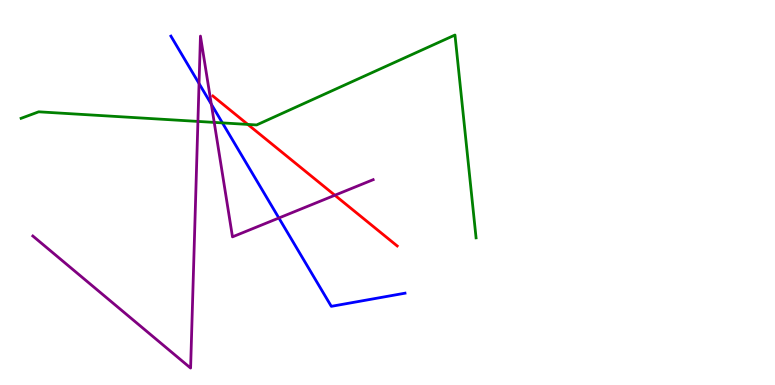[{'lines': ['blue', 'red'], 'intersections': []}, {'lines': ['green', 'red'], 'intersections': [{'x': 3.2, 'y': 6.77}]}, {'lines': ['purple', 'red'], 'intersections': [{'x': 4.32, 'y': 4.93}]}, {'lines': ['blue', 'green'], 'intersections': [{'x': 2.87, 'y': 6.81}]}, {'lines': ['blue', 'purple'], 'intersections': [{'x': 2.57, 'y': 7.83}, {'x': 2.73, 'y': 7.29}, {'x': 3.6, 'y': 4.34}]}, {'lines': ['green', 'purple'], 'intersections': [{'x': 2.55, 'y': 6.85}, {'x': 2.76, 'y': 6.82}]}]